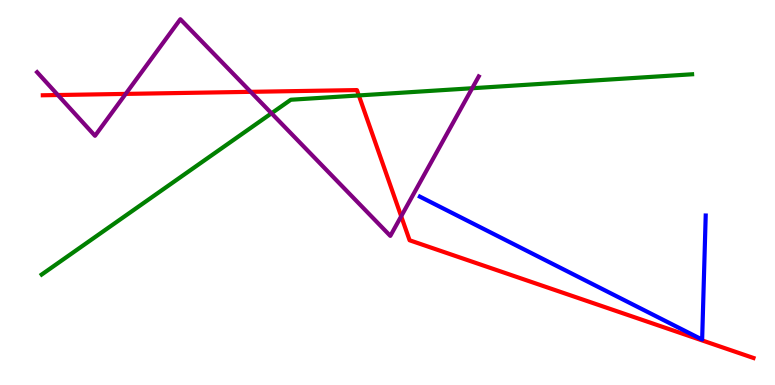[{'lines': ['blue', 'red'], 'intersections': []}, {'lines': ['green', 'red'], 'intersections': [{'x': 4.63, 'y': 7.52}]}, {'lines': ['purple', 'red'], 'intersections': [{'x': 0.747, 'y': 7.53}, {'x': 1.62, 'y': 7.56}, {'x': 3.23, 'y': 7.61}, {'x': 5.18, 'y': 4.38}]}, {'lines': ['blue', 'green'], 'intersections': []}, {'lines': ['blue', 'purple'], 'intersections': []}, {'lines': ['green', 'purple'], 'intersections': [{'x': 3.5, 'y': 7.06}, {'x': 6.09, 'y': 7.71}]}]